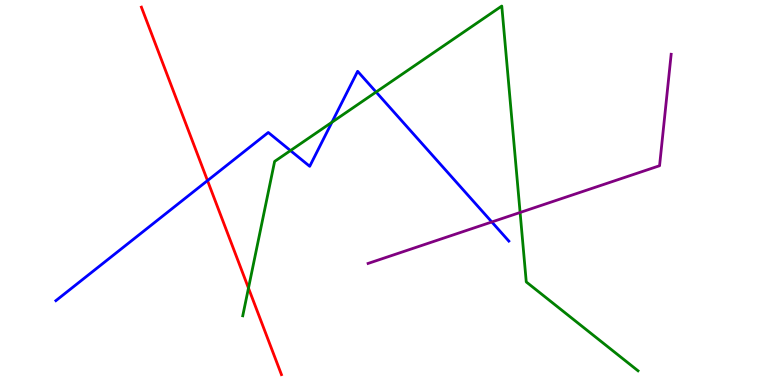[{'lines': ['blue', 'red'], 'intersections': [{'x': 2.68, 'y': 5.31}]}, {'lines': ['green', 'red'], 'intersections': [{'x': 3.21, 'y': 2.52}]}, {'lines': ['purple', 'red'], 'intersections': []}, {'lines': ['blue', 'green'], 'intersections': [{'x': 3.75, 'y': 6.09}, {'x': 4.28, 'y': 6.83}, {'x': 4.85, 'y': 7.61}]}, {'lines': ['blue', 'purple'], 'intersections': [{'x': 6.35, 'y': 4.23}]}, {'lines': ['green', 'purple'], 'intersections': [{'x': 6.71, 'y': 4.48}]}]